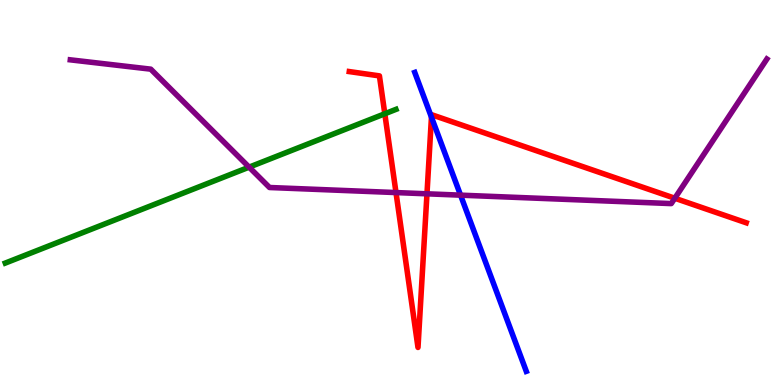[{'lines': ['blue', 'red'], 'intersections': [{'x': 5.57, 'y': 6.96}]}, {'lines': ['green', 'red'], 'intersections': [{'x': 4.97, 'y': 7.05}]}, {'lines': ['purple', 'red'], 'intersections': [{'x': 5.11, 'y': 5.0}, {'x': 5.51, 'y': 4.97}, {'x': 8.71, 'y': 4.85}]}, {'lines': ['blue', 'green'], 'intersections': []}, {'lines': ['blue', 'purple'], 'intersections': [{'x': 5.94, 'y': 4.93}]}, {'lines': ['green', 'purple'], 'intersections': [{'x': 3.21, 'y': 5.66}]}]